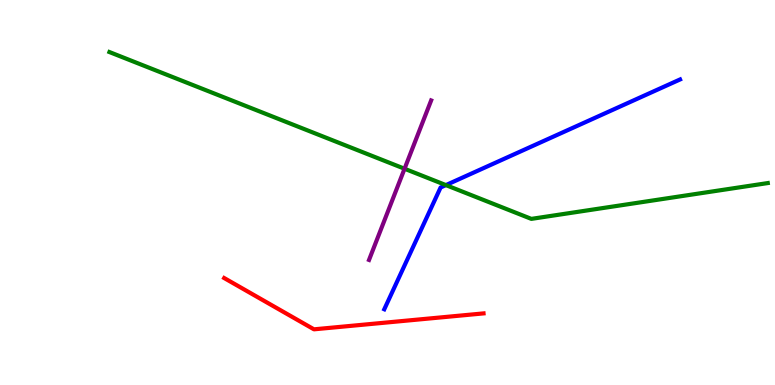[{'lines': ['blue', 'red'], 'intersections': []}, {'lines': ['green', 'red'], 'intersections': []}, {'lines': ['purple', 'red'], 'intersections': []}, {'lines': ['blue', 'green'], 'intersections': [{'x': 5.75, 'y': 5.19}]}, {'lines': ['blue', 'purple'], 'intersections': []}, {'lines': ['green', 'purple'], 'intersections': [{'x': 5.22, 'y': 5.62}]}]